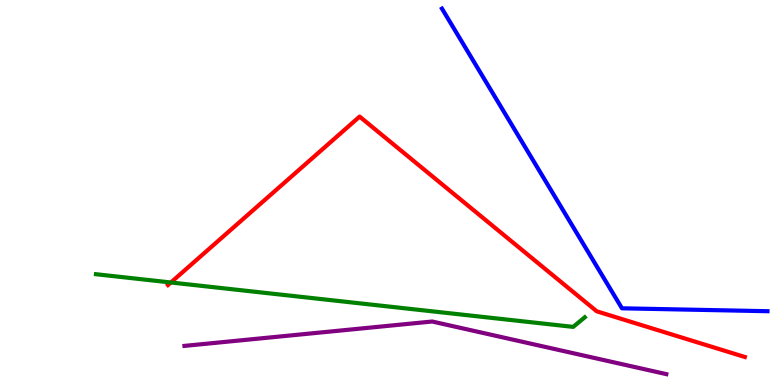[{'lines': ['blue', 'red'], 'intersections': []}, {'lines': ['green', 'red'], 'intersections': [{'x': 2.2, 'y': 2.66}]}, {'lines': ['purple', 'red'], 'intersections': []}, {'lines': ['blue', 'green'], 'intersections': []}, {'lines': ['blue', 'purple'], 'intersections': []}, {'lines': ['green', 'purple'], 'intersections': []}]